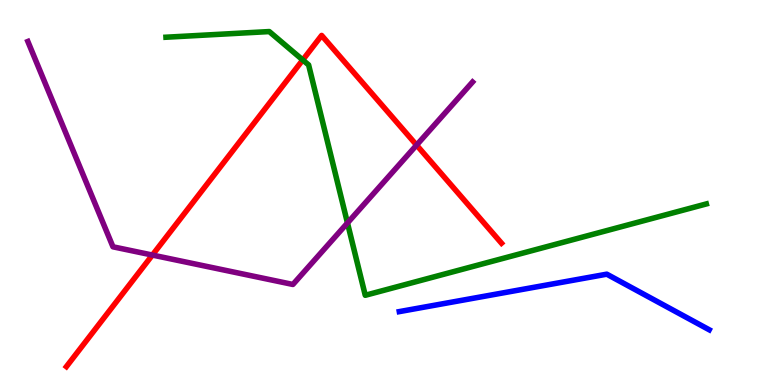[{'lines': ['blue', 'red'], 'intersections': []}, {'lines': ['green', 'red'], 'intersections': [{'x': 3.91, 'y': 8.44}]}, {'lines': ['purple', 'red'], 'intersections': [{'x': 1.97, 'y': 3.38}, {'x': 5.38, 'y': 6.23}]}, {'lines': ['blue', 'green'], 'intersections': []}, {'lines': ['blue', 'purple'], 'intersections': []}, {'lines': ['green', 'purple'], 'intersections': [{'x': 4.48, 'y': 4.21}]}]